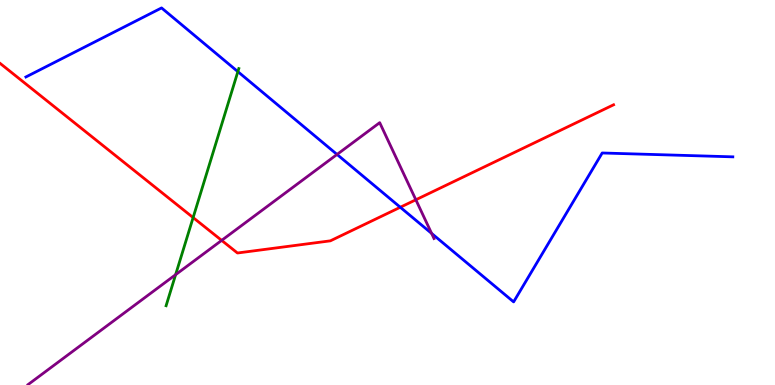[{'lines': ['blue', 'red'], 'intersections': [{'x': 5.16, 'y': 4.62}]}, {'lines': ['green', 'red'], 'intersections': [{'x': 2.49, 'y': 4.35}]}, {'lines': ['purple', 'red'], 'intersections': [{'x': 2.86, 'y': 3.76}, {'x': 5.37, 'y': 4.81}]}, {'lines': ['blue', 'green'], 'intersections': [{'x': 3.07, 'y': 8.14}]}, {'lines': ['blue', 'purple'], 'intersections': [{'x': 4.35, 'y': 5.99}, {'x': 5.57, 'y': 3.94}]}, {'lines': ['green', 'purple'], 'intersections': [{'x': 2.27, 'y': 2.87}]}]